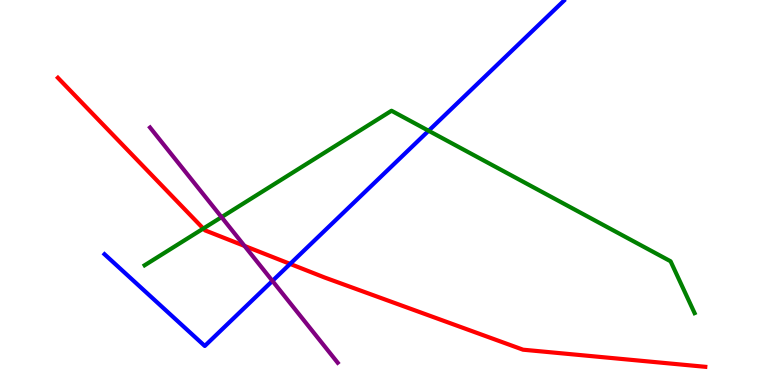[{'lines': ['blue', 'red'], 'intersections': [{'x': 3.74, 'y': 3.15}]}, {'lines': ['green', 'red'], 'intersections': [{'x': 2.62, 'y': 4.06}]}, {'lines': ['purple', 'red'], 'intersections': [{'x': 3.16, 'y': 3.61}]}, {'lines': ['blue', 'green'], 'intersections': [{'x': 5.53, 'y': 6.6}]}, {'lines': ['blue', 'purple'], 'intersections': [{'x': 3.52, 'y': 2.7}]}, {'lines': ['green', 'purple'], 'intersections': [{'x': 2.86, 'y': 4.36}]}]